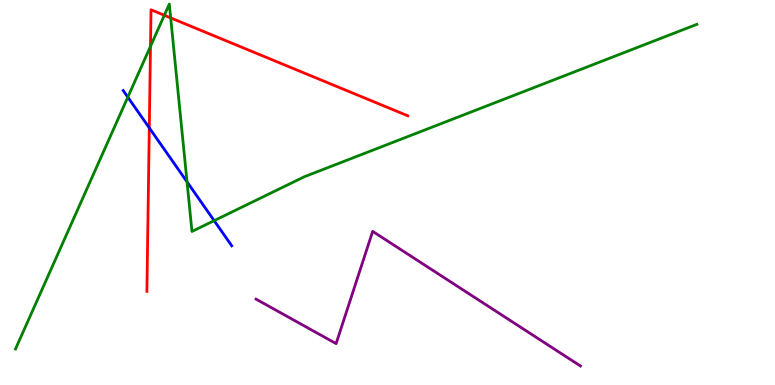[{'lines': ['blue', 'red'], 'intersections': [{'x': 1.93, 'y': 6.68}]}, {'lines': ['green', 'red'], 'intersections': [{'x': 1.94, 'y': 8.8}, {'x': 2.12, 'y': 9.6}, {'x': 2.2, 'y': 9.53}]}, {'lines': ['purple', 'red'], 'intersections': []}, {'lines': ['blue', 'green'], 'intersections': [{'x': 1.65, 'y': 7.48}, {'x': 2.41, 'y': 5.28}, {'x': 2.76, 'y': 4.27}]}, {'lines': ['blue', 'purple'], 'intersections': []}, {'lines': ['green', 'purple'], 'intersections': []}]